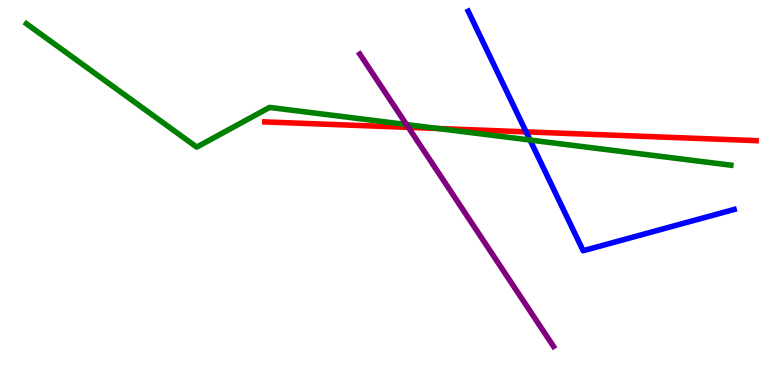[{'lines': ['blue', 'red'], 'intersections': [{'x': 6.79, 'y': 6.57}]}, {'lines': ['green', 'red'], 'intersections': [{'x': 5.65, 'y': 6.66}]}, {'lines': ['purple', 'red'], 'intersections': [{'x': 5.27, 'y': 6.69}]}, {'lines': ['blue', 'green'], 'intersections': [{'x': 6.84, 'y': 6.36}]}, {'lines': ['blue', 'purple'], 'intersections': []}, {'lines': ['green', 'purple'], 'intersections': [{'x': 5.25, 'y': 6.76}]}]